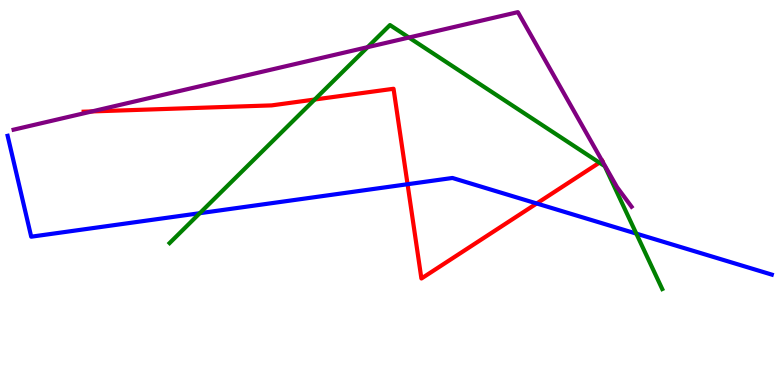[{'lines': ['blue', 'red'], 'intersections': [{'x': 5.26, 'y': 5.21}, {'x': 6.93, 'y': 4.71}]}, {'lines': ['green', 'red'], 'intersections': [{'x': 4.06, 'y': 7.42}, {'x': 7.73, 'y': 5.78}]}, {'lines': ['purple', 'red'], 'intersections': [{'x': 1.19, 'y': 7.11}, {'x': 7.77, 'y': 5.82}]}, {'lines': ['blue', 'green'], 'intersections': [{'x': 2.58, 'y': 4.46}, {'x': 8.21, 'y': 3.93}]}, {'lines': ['blue', 'purple'], 'intersections': []}, {'lines': ['green', 'purple'], 'intersections': [{'x': 4.74, 'y': 8.78}, {'x': 5.28, 'y': 9.03}]}]